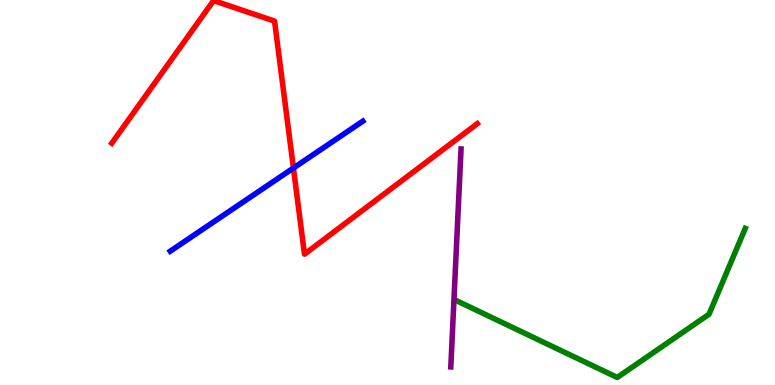[{'lines': ['blue', 'red'], 'intersections': [{'x': 3.79, 'y': 5.64}]}, {'lines': ['green', 'red'], 'intersections': []}, {'lines': ['purple', 'red'], 'intersections': []}, {'lines': ['blue', 'green'], 'intersections': []}, {'lines': ['blue', 'purple'], 'intersections': []}, {'lines': ['green', 'purple'], 'intersections': []}]